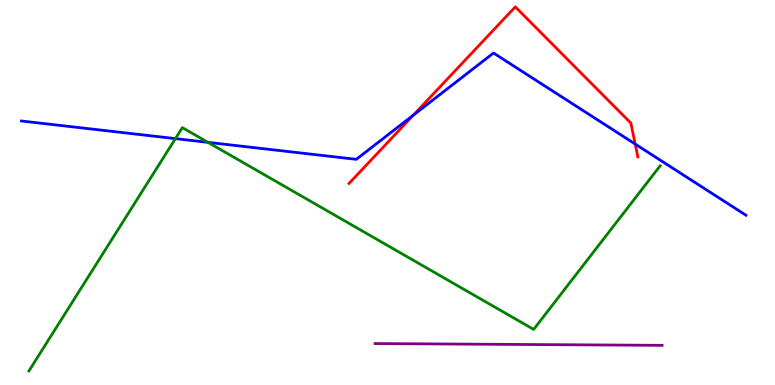[{'lines': ['blue', 'red'], 'intersections': [{'x': 5.33, 'y': 7.01}, {'x': 8.2, 'y': 6.26}]}, {'lines': ['green', 'red'], 'intersections': []}, {'lines': ['purple', 'red'], 'intersections': []}, {'lines': ['blue', 'green'], 'intersections': [{'x': 2.26, 'y': 6.4}, {'x': 2.68, 'y': 6.3}]}, {'lines': ['blue', 'purple'], 'intersections': []}, {'lines': ['green', 'purple'], 'intersections': []}]